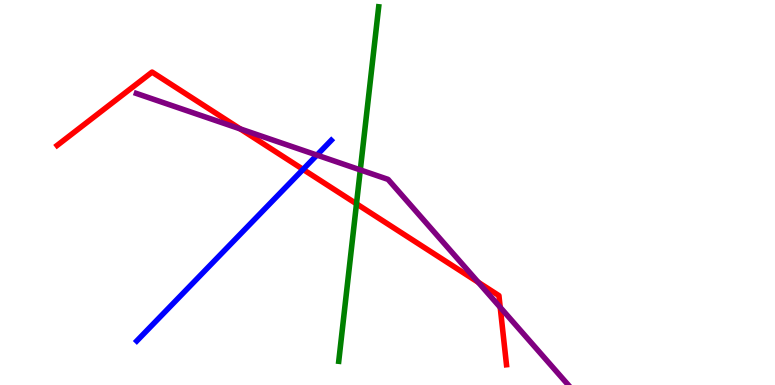[{'lines': ['blue', 'red'], 'intersections': [{'x': 3.91, 'y': 5.6}]}, {'lines': ['green', 'red'], 'intersections': [{'x': 4.6, 'y': 4.71}]}, {'lines': ['purple', 'red'], 'intersections': [{'x': 3.1, 'y': 6.65}, {'x': 6.17, 'y': 2.67}, {'x': 6.45, 'y': 2.02}]}, {'lines': ['blue', 'green'], 'intersections': []}, {'lines': ['blue', 'purple'], 'intersections': [{'x': 4.09, 'y': 5.97}]}, {'lines': ['green', 'purple'], 'intersections': [{'x': 4.65, 'y': 5.59}]}]